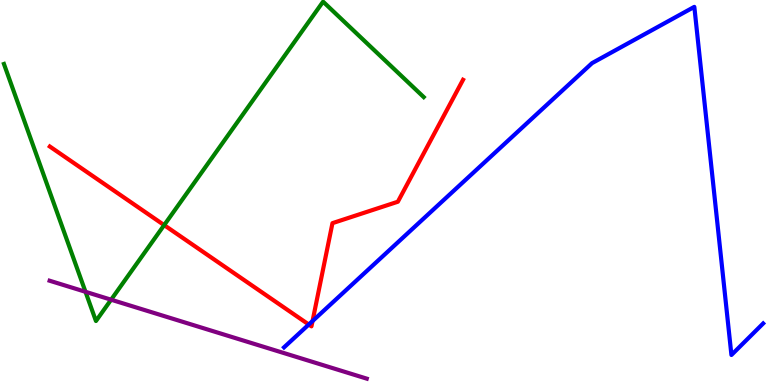[{'lines': ['blue', 'red'], 'intersections': [{'x': 3.98, 'y': 1.57}, {'x': 4.03, 'y': 1.66}]}, {'lines': ['green', 'red'], 'intersections': [{'x': 2.12, 'y': 4.15}]}, {'lines': ['purple', 'red'], 'intersections': []}, {'lines': ['blue', 'green'], 'intersections': []}, {'lines': ['blue', 'purple'], 'intersections': []}, {'lines': ['green', 'purple'], 'intersections': [{'x': 1.1, 'y': 2.42}, {'x': 1.43, 'y': 2.22}]}]